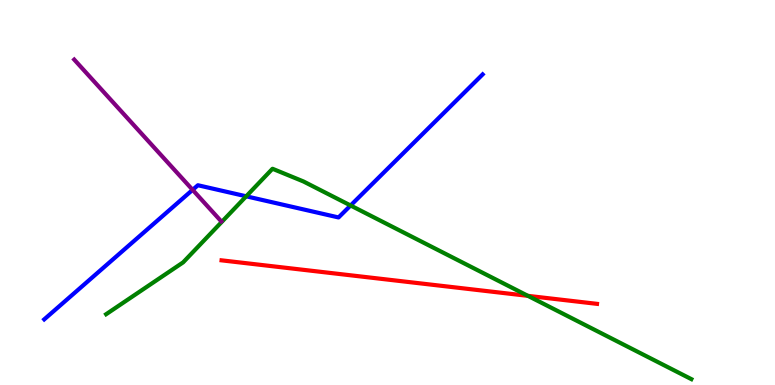[{'lines': ['blue', 'red'], 'intersections': []}, {'lines': ['green', 'red'], 'intersections': [{'x': 6.81, 'y': 2.32}]}, {'lines': ['purple', 'red'], 'intersections': []}, {'lines': ['blue', 'green'], 'intersections': [{'x': 3.18, 'y': 4.9}, {'x': 4.52, 'y': 4.66}]}, {'lines': ['blue', 'purple'], 'intersections': [{'x': 2.49, 'y': 5.07}]}, {'lines': ['green', 'purple'], 'intersections': []}]